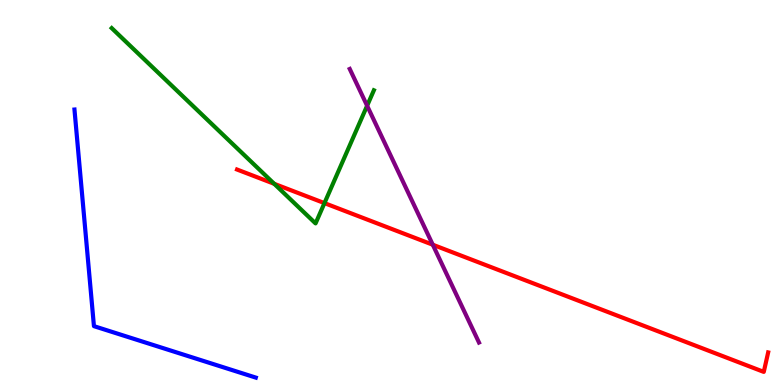[{'lines': ['blue', 'red'], 'intersections': []}, {'lines': ['green', 'red'], 'intersections': [{'x': 3.54, 'y': 5.23}, {'x': 4.19, 'y': 4.72}]}, {'lines': ['purple', 'red'], 'intersections': [{'x': 5.58, 'y': 3.64}]}, {'lines': ['blue', 'green'], 'intersections': []}, {'lines': ['blue', 'purple'], 'intersections': []}, {'lines': ['green', 'purple'], 'intersections': [{'x': 4.74, 'y': 7.25}]}]